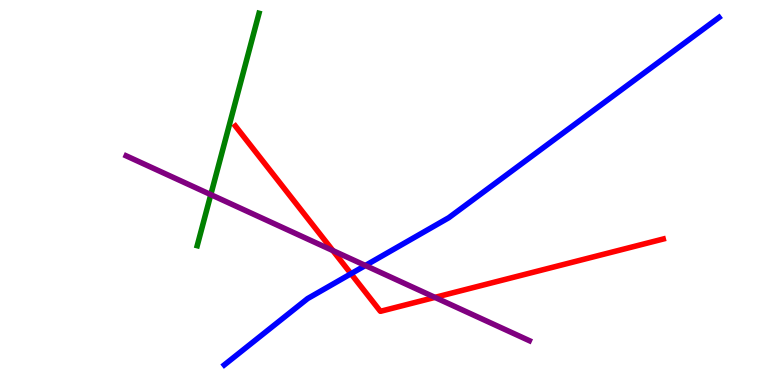[{'lines': ['blue', 'red'], 'intersections': [{'x': 4.53, 'y': 2.89}]}, {'lines': ['green', 'red'], 'intersections': []}, {'lines': ['purple', 'red'], 'intersections': [{'x': 4.3, 'y': 3.49}, {'x': 5.61, 'y': 2.28}]}, {'lines': ['blue', 'green'], 'intersections': []}, {'lines': ['blue', 'purple'], 'intersections': [{'x': 4.71, 'y': 3.1}]}, {'lines': ['green', 'purple'], 'intersections': [{'x': 2.72, 'y': 4.94}]}]